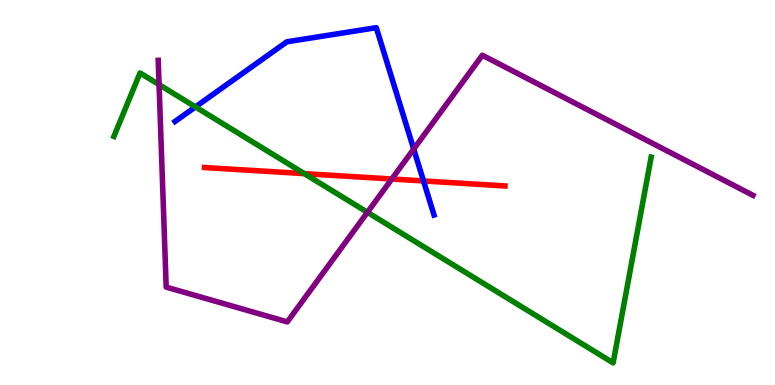[{'lines': ['blue', 'red'], 'intersections': [{'x': 5.46, 'y': 5.3}]}, {'lines': ['green', 'red'], 'intersections': [{'x': 3.93, 'y': 5.49}]}, {'lines': ['purple', 'red'], 'intersections': [{'x': 5.06, 'y': 5.35}]}, {'lines': ['blue', 'green'], 'intersections': [{'x': 2.52, 'y': 7.22}]}, {'lines': ['blue', 'purple'], 'intersections': [{'x': 5.34, 'y': 6.13}]}, {'lines': ['green', 'purple'], 'intersections': [{'x': 2.05, 'y': 7.8}, {'x': 4.74, 'y': 4.49}]}]